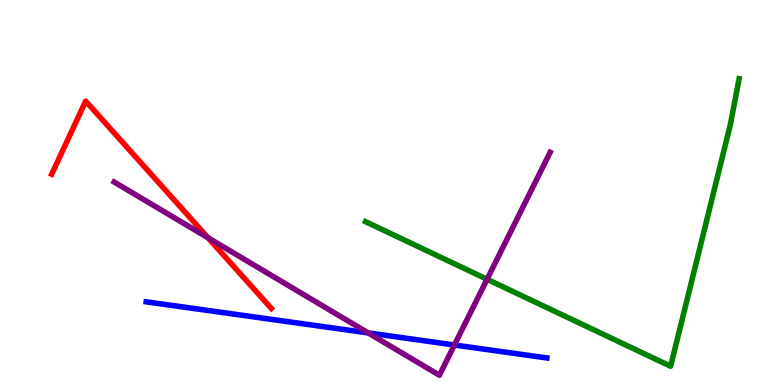[{'lines': ['blue', 'red'], 'intersections': []}, {'lines': ['green', 'red'], 'intersections': []}, {'lines': ['purple', 'red'], 'intersections': [{'x': 2.68, 'y': 3.82}]}, {'lines': ['blue', 'green'], 'intersections': []}, {'lines': ['blue', 'purple'], 'intersections': [{'x': 4.75, 'y': 1.35}, {'x': 5.86, 'y': 1.04}]}, {'lines': ['green', 'purple'], 'intersections': [{'x': 6.28, 'y': 2.75}]}]